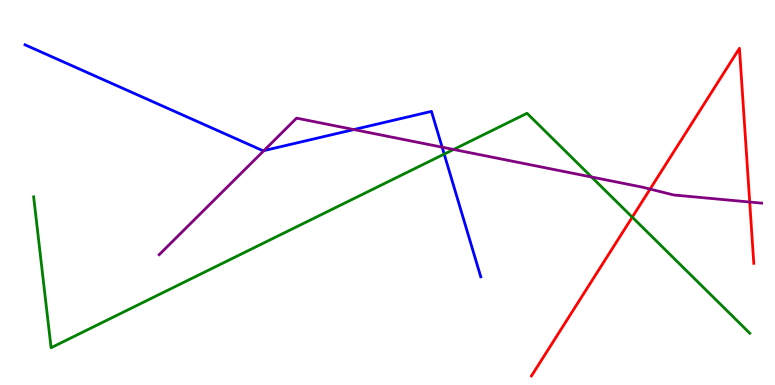[{'lines': ['blue', 'red'], 'intersections': []}, {'lines': ['green', 'red'], 'intersections': [{'x': 8.16, 'y': 4.36}]}, {'lines': ['purple', 'red'], 'intersections': [{'x': 8.39, 'y': 5.09}, {'x': 9.67, 'y': 4.75}]}, {'lines': ['blue', 'green'], 'intersections': [{'x': 5.73, 'y': 6.0}]}, {'lines': ['blue', 'purple'], 'intersections': [{'x': 3.41, 'y': 6.09}, {'x': 4.57, 'y': 6.63}, {'x': 5.7, 'y': 6.18}]}, {'lines': ['green', 'purple'], 'intersections': [{'x': 5.85, 'y': 6.12}, {'x': 7.63, 'y': 5.4}]}]